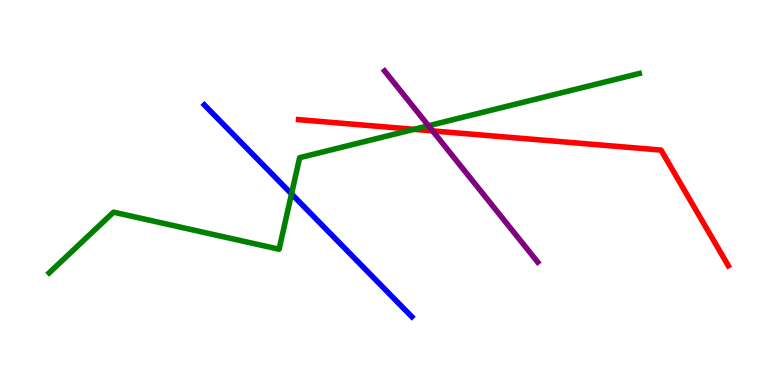[{'lines': ['blue', 'red'], 'intersections': []}, {'lines': ['green', 'red'], 'intersections': [{'x': 5.34, 'y': 6.64}]}, {'lines': ['purple', 'red'], 'intersections': [{'x': 5.58, 'y': 6.6}]}, {'lines': ['blue', 'green'], 'intersections': [{'x': 3.76, 'y': 4.96}]}, {'lines': ['blue', 'purple'], 'intersections': []}, {'lines': ['green', 'purple'], 'intersections': [{'x': 5.53, 'y': 6.73}]}]